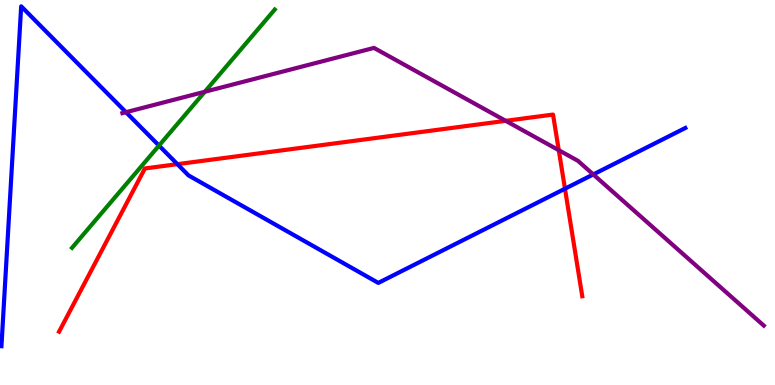[{'lines': ['blue', 'red'], 'intersections': [{'x': 2.29, 'y': 5.74}, {'x': 7.29, 'y': 5.1}]}, {'lines': ['green', 'red'], 'intersections': []}, {'lines': ['purple', 'red'], 'intersections': [{'x': 6.53, 'y': 6.86}, {'x': 7.21, 'y': 6.1}]}, {'lines': ['blue', 'green'], 'intersections': [{'x': 2.05, 'y': 6.22}]}, {'lines': ['blue', 'purple'], 'intersections': [{'x': 1.63, 'y': 7.09}, {'x': 7.66, 'y': 5.47}]}, {'lines': ['green', 'purple'], 'intersections': [{'x': 2.64, 'y': 7.62}]}]